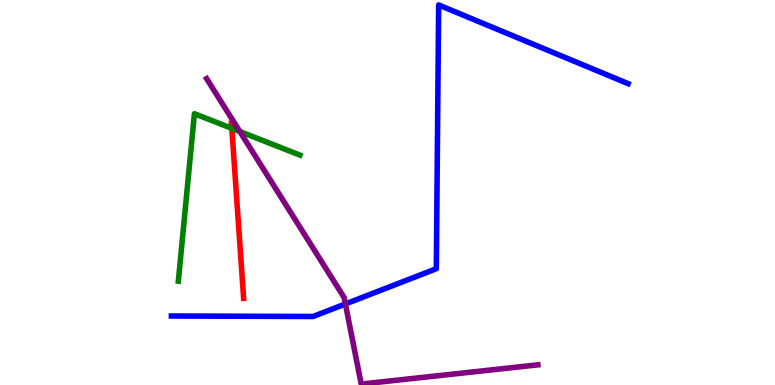[{'lines': ['blue', 'red'], 'intersections': []}, {'lines': ['green', 'red'], 'intersections': [{'x': 2.99, 'y': 6.67}]}, {'lines': ['purple', 'red'], 'intersections': []}, {'lines': ['blue', 'green'], 'intersections': []}, {'lines': ['blue', 'purple'], 'intersections': [{'x': 4.46, 'y': 2.11}]}, {'lines': ['green', 'purple'], 'intersections': [{'x': 3.09, 'y': 6.58}]}]